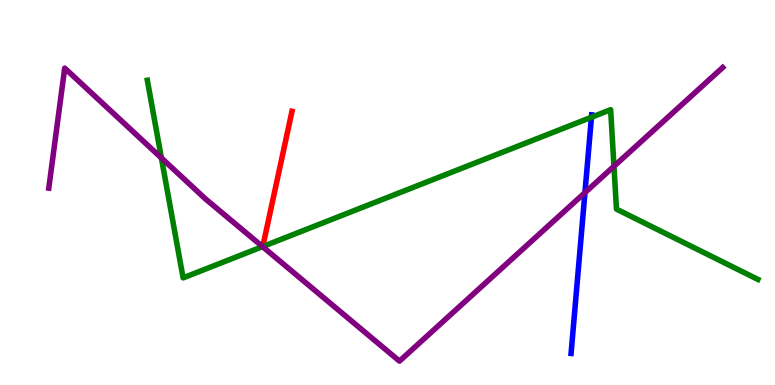[{'lines': ['blue', 'red'], 'intersections': []}, {'lines': ['green', 'red'], 'intersections': []}, {'lines': ['purple', 'red'], 'intersections': []}, {'lines': ['blue', 'green'], 'intersections': [{'x': 7.63, 'y': 6.95}]}, {'lines': ['blue', 'purple'], 'intersections': [{'x': 7.55, 'y': 5.0}]}, {'lines': ['green', 'purple'], 'intersections': [{'x': 2.08, 'y': 5.9}, {'x': 3.39, 'y': 3.59}, {'x': 7.92, 'y': 5.68}]}]